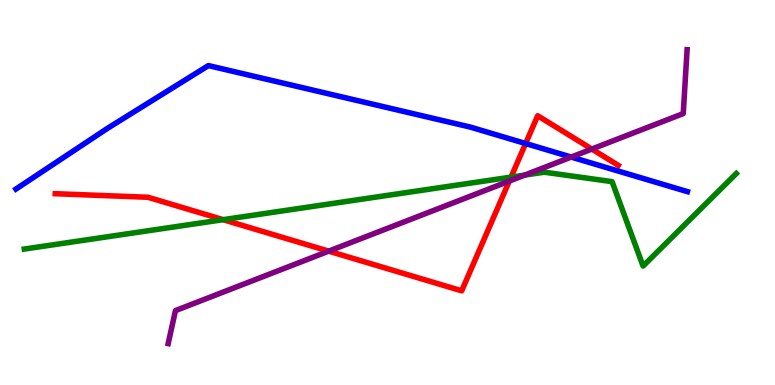[{'lines': ['blue', 'red'], 'intersections': [{'x': 6.78, 'y': 6.27}]}, {'lines': ['green', 'red'], 'intersections': [{'x': 2.88, 'y': 4.29}, {'x': 6.59, 'y': 5.4}]}, {'lines': ['purple', 'red'], 'intersections': [{'x': 4.24, 'y': 3.48}, {'x': 6.57, 'y': 5.3}, {'x': 7.64, 'y': 6.13}]}, {'lines': ['blue', 'green'], 'intersections': []}, {'lines': ['blue', 'purple'], 'intersections': [{'x': 7.37, 'y': 5.92}]}, {'lines': ['green', 'purple'], 'intersections': [{'x': 6.77, 'y': 5.45}]}]